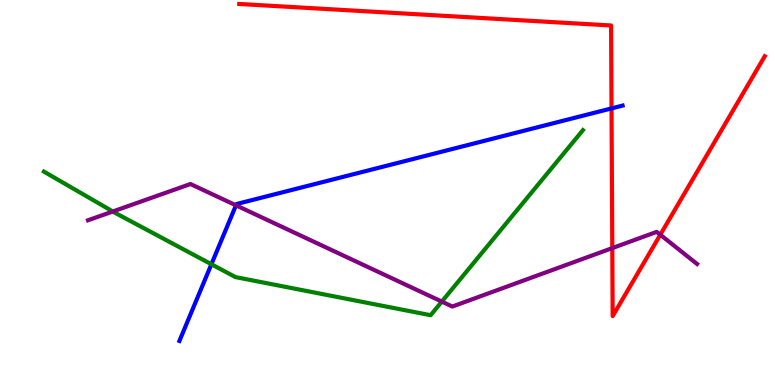[{'lines': ['blue', 'red'], 'intersections': [{'x': 7.89, 'y': 7.18}]}, {'lines': ['green', 'red'], 'intersections': []}, {'lines': ['purple', 'red'], 'intersections': [{'x': 7.9, 'y': 3.56}, {'x': 8.52, 'y': 3.9}]}, {'lines': ['blue', 'green'], 'intersections': [{'x': 2.73, 'y': 3.14}]}, {'lines': ['blue', 'purple'], 'intersections': [{'x': 3.04, 'y': 4.67}]}, {'lines': ['green', 'purple'], 'intersections': [{'x': 1.46, 'y': 4.51}, {'x': 5.7, 'y': 2.17}]}]